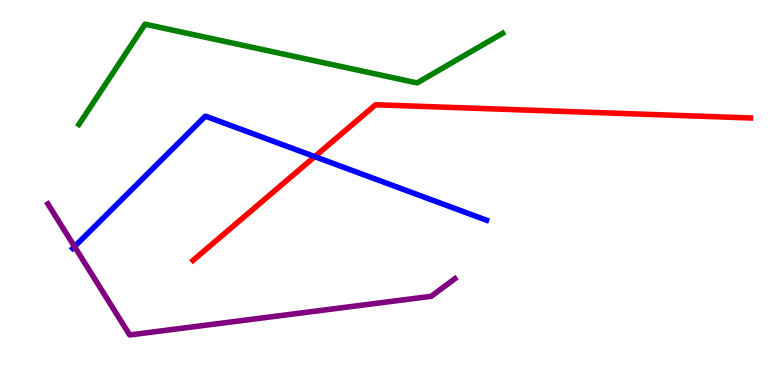[{'lines': ['blue', 'red'], 'intersections': [{'x': 4.06, 'y': 5.93}]}, {'lines': ['green', 'red'], 'intersections': []}, {'lines': ['purple', 'red'], 'intersections': []}, {'lines': ['blue', 'green'], 'intersections': []}, {'lines': ['blue', 'purple'], 'intersections': [{'x': 0.962, 'y': 3.6}]}, {'lines': ['green', 'purple'], 'intersections': []}]